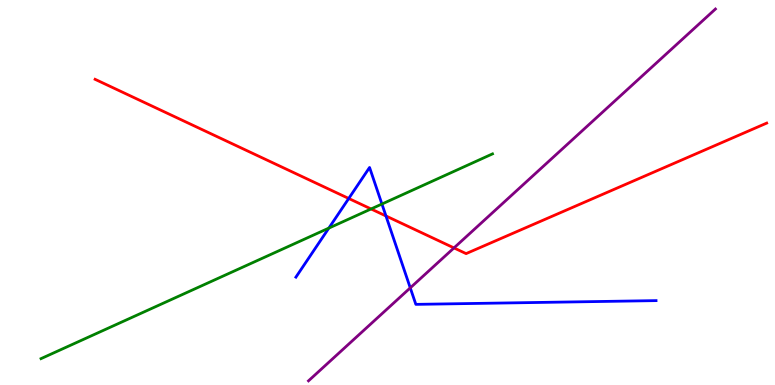[{'lines': ['blue', 'red'], 'intersections': [{'x': 4.5, 'y': 4.84}, {'x': 4.98, 'y': 4.39}]}, {'lines': ['green', 'red'], 'intersections': [{'x': 4.79, 'y': 4.57}]}, {'lines': ['purple', 'red'], 'intersections': [{'x': 5.86, 'y': 3.56}]}, {'lines': ['blue', 'green'], 'intersections': [{'x': 4.24, 'y': 4.08}, {'x': 4.93, 'y': 4.7}]}, {'lines': ['blue', 'purple'], 'intersections': [{'x': 5.29, 'y': 2.52}]}, {'lines': ['green', 'purple'], 'intersections': []}]